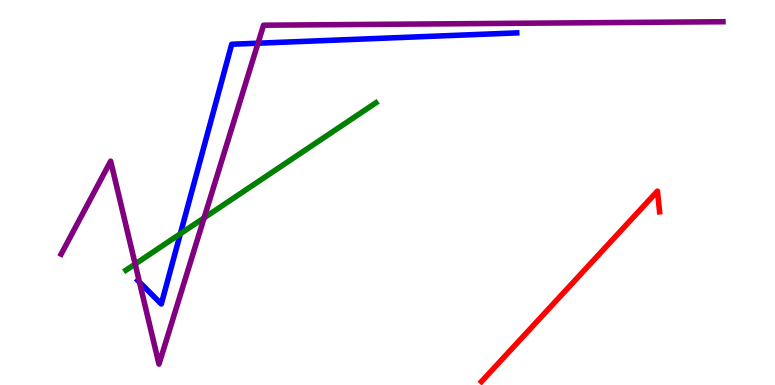[{'lines': ['blue', 'red'], 'intersections': []}, {'lines': ['green', 'red'], 'intersections': []}, {'lines': ['purple', 'red'], 'intersections': []}, {'lines': ['blue', 'green'], 'intersections': [{'x': 2.33, 'y': 3.93}]}, {'lines': ['blue', 'purple'], 'intersections': [{'x': 1.8, 'y': 2.67}, {'x': 3.33, 'y': 8.88}]}, {'lines': ['green', 'purple'], 'intersections': [{'x': 1.74, 'y': 3.14}, {'x': 2.63, 'y': 4.34}]}]